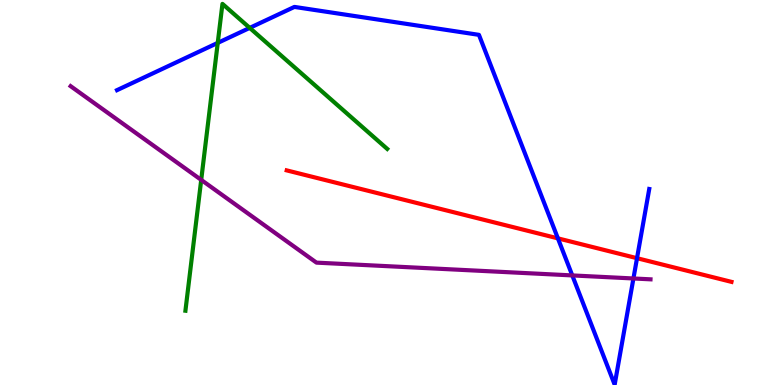[{'lines': ['blue', 'red'], 'intersections': [{'x': 7.2, 'y': 3.81}, {'x': 8.22, 'y': 3.29}]}, {'lines': ['green', 'red'], 'intersections': []}, {'lines': ['purple', 'red'], 'intersections': []}, {'lines': ['blue', 'green'], 'intersections': [{'x': 2.81, 'y': 8.89}, {'x': 3.22, 'y': 9.28}]}, {'lines': ['blue', 'purple'], 'intersections': [{'x': 7.38, 'y': 2.85}, {'x': 8.17, 'y': 2.77}]}, {'lines': ['green', 'purple'], 'intersections': [{'x': 2.6, 'y': 5.33}]}]